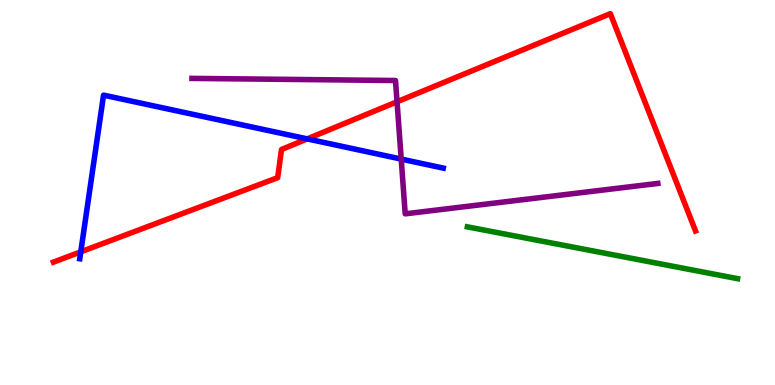[{'lines': ['blue', 'red'], 'intersections': [{'x': 1.04, 'y': 3.46}, {'x': 3.96, 'y': 6.39}]}, {'lines': ['green', 'red'], 'intersections': []}, {'lines': ['purple', 'red'], 'intersections': [{'x': 5.12, 'y': 7.36}]}, {'lines': ['blue', 'green'], 'intersections': []}, {'lines': ['blue', 'purple'], 'intersections': [{'x': 5.18, 'y': 5.87}]}, {'lines': ['green', 'purple'], 'intersections': []}]